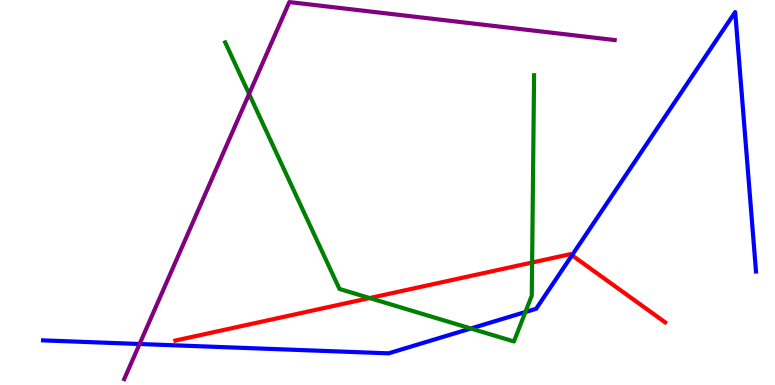[{'lines': ['blue', 'red'], 'intersections': [{'x': 7.38, 'y': 3.37}]}, {'lines': ['green', 'red'], 'intersections': [{'x': 4.77, 'y': 2.26}, {'x': 6.87, 'y': 3.18}]}, {'lines': ['purple', 'red'], 'intersections': []}, {'lines': ['blue', 'green'], 'intersections': [{'x': 6.08, 'y': 1.47}, {'x': 6.78, 'y': 1.9}]}, {'lines': ['blue', 'purple'], 'intersections': [{'x': 1.8, 'y': 1.06}]}, {'lines': ['green', 'purple'], 'intersections': [{'x': 3.21, 'y': 7.56}]}]